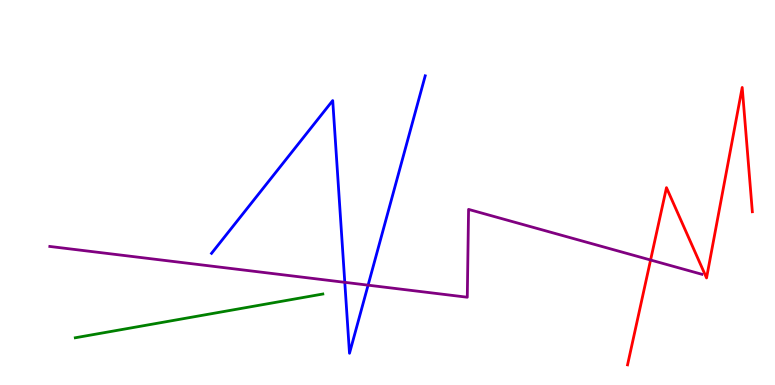[{'lines': ['blue', 'red'], 'intersections': []}, {'lines': ['green', 'red'], 'intersections': []}, {'lines': ['purple', 'red'], 'intersections': [{'x': 8.39, 'y': 3.25}]}, {'lines': ['blue', 'green'], 'intersections': []}, {'lines': ['blue', 'purple'], 'intersections': [{'x': 4.45, 'y': 2.67}, {'x': 4.75, 'y': 2.59}]}, {'lines': ['green', 'purple'], 'intersections': []}]